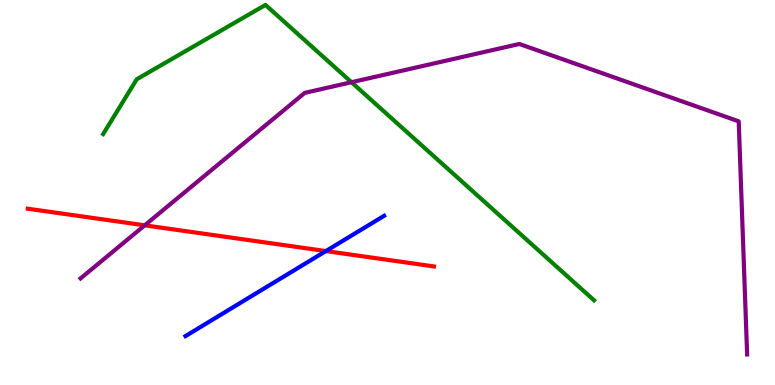[{'lines': ['blue', 'red'], 'intersections': [{'x': 4.2, 'y': 3.48}]}, {'lines': ['green', 'red'], 'intersections': []}, {'lines': ['purple', 'red'], 'intersections': [{'x': 1.87, 'y': 4.15}]}, {'lines': ['blue', 'green'], 'intersections': []}, {'lines': ['blue', 'purple'], 'intersections': []}, {'lines': ['green', 'purple'], 'intersections': [{'x': 4.54, 'y': 7.86}]}]